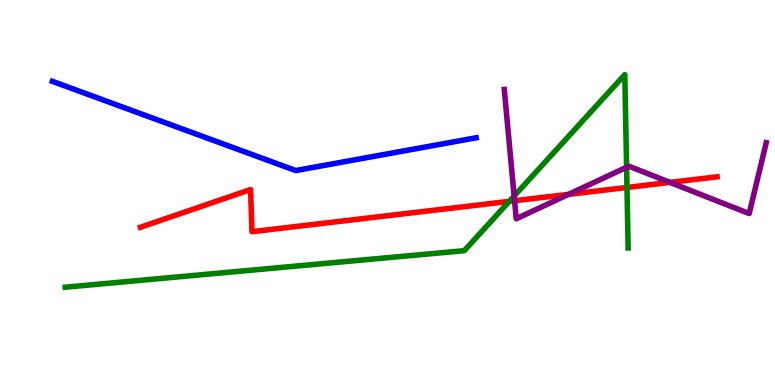[{'lines': ['blue', 'red'], 'intersections': []}, {'lines': ['green', 'red'], 'intersections': [{'x': 6.57, 'y': 4.77}, {'x': 8.09, 'y': 5.13}]}, {'lines': ['purple', 'red'], 'intersections': [{'x': 6.64, 'y': 4.79}, {'x': 7.34, 'y': 4.95}, {'x': 8.65, 'y': 5.26}]}, {'lines': ['blue', 'green'], 'intersections': []}, {'lines': ['blue', 'purple'], 'intersections': []}, {'lines': ['green', 'purple'], 'intersections': [{'x': 6.63, 'y': 4.91}, {'x': 8.09, 'y': 5.66}]}]